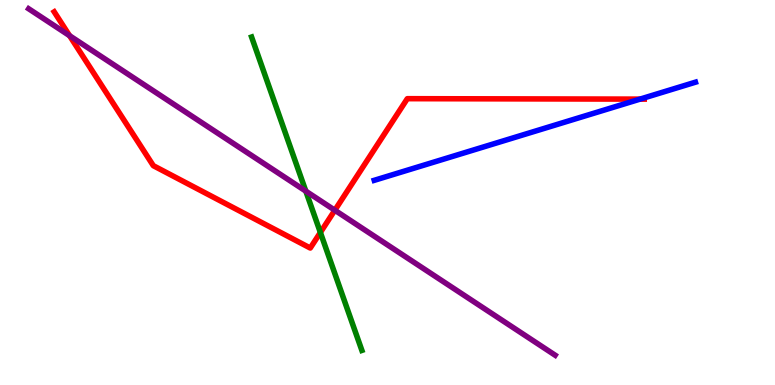[{'lines': ['blue', 'red'], 'intersections': [{'x': 8.26, 'y': 7.43}]}, {'lines': ['green', 'red'], 'intersections': [{'x': 4.13, 'y': 3.96}]}, {'lines': ['purple', 'red'], 'intersections': [{'x': 0.898, 'y': 9.07}, {'x': 4.32, 'y': 4.54}]}, {'lines': ['blue', 'green'], 'intersections': []}, {'lines': ['blue', 'purple'], 'intersections': []}, {'lines': ['green', 'purple'], 'intersections': [{'x': 3.95, 'y': 5.04}]}]